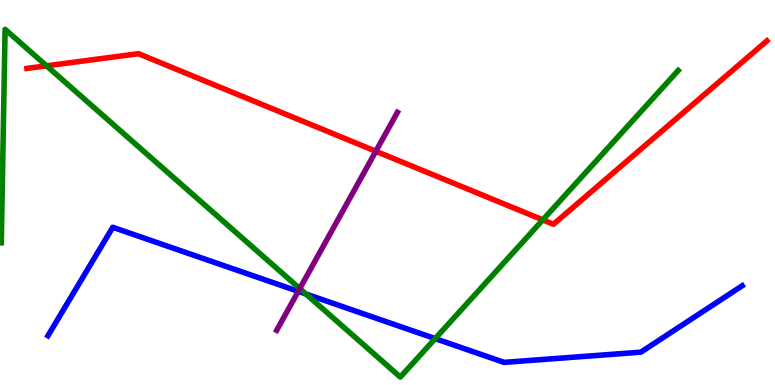[{'lines': ['blue', 'red'], 'intersections': []}, {'lines': ['green', 'red'], 'intersections': [{'x': 0.601, 'y': 8.29}, {'x': 7.0, 'y': 4.29}]}, {'lines': ['purple', 'red'], 'intersections': [{'x': 4.85, 'y': 6.07}]}, {'lines': ['blue', 'green'], 'intersections': [{'x': 3.95, 'y': 2.36}, {'x': 5.62, 'y': 1.21}]}, {'lines': ['blue', 'purple'], 'intersections': [{'x': 3.85, 'y': 2.43}]}, {'lines': ['green', 'purple'], 'intersections': [{'x': 3.87, 'y': 2.5}]}]